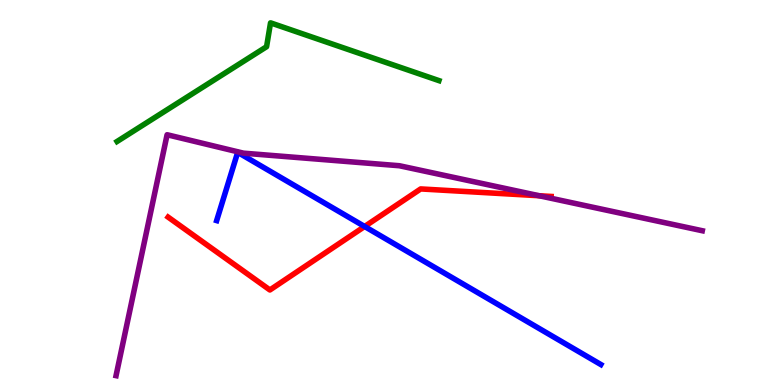[{'lines': ['blue', 'red'], 'intersections': [{'x': 4.7, 'y': 4.12}]}, {'lines': ['green', 'red'], 'intersections': []}, {'lines': ['purple', 'red'], 'intersections': [{'x': 6.96, 'y': 4.92}]}, {'lines': ['blue', 'green'], 'intersections': []}, {'lines': ['blue', 'purple'], 'intersections': []}, {'lines': ['green', 'purple'], 'intersections': []}]